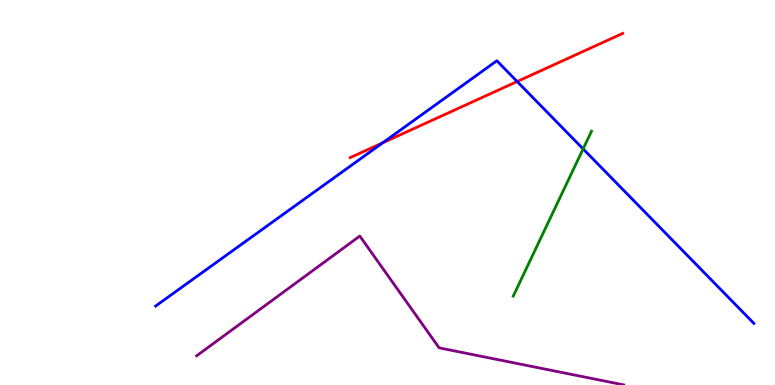[{'lines': ['blue', 'red'], 'intersections': [{'x': 4.94, 'y': 6.29}, {'x': 6.67, 'y': 7.88}]}, {'lines': ['green', 'red'], 'intersections': []}, {'lines': ['purple', 'red'], 'intersections': []}, {'lines': ['blue', 'green'], 'intersections': [{'x': 7.52, 'y': 6.13}]}, {'lines': ['blue', 'purple'], 'intersections': []}, {'lines': ['green', 'purple'], 'intersections': []}]